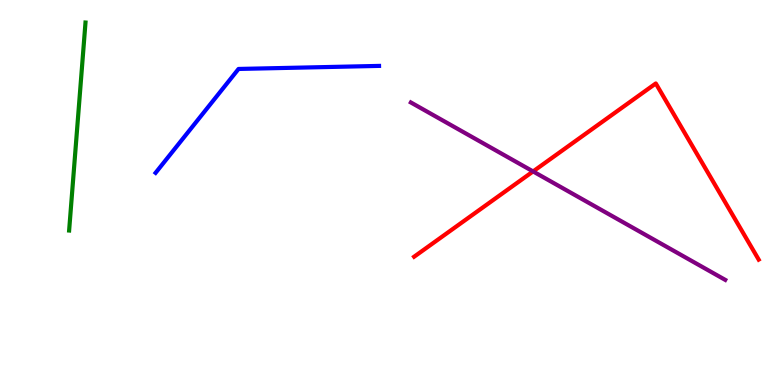[{'lines': ['blue', 'red'], 'intersections': []}, {'lines': ['green', 'red'], 'intersections': []}, {'lines': ['purple', 'red'], 'intersections': [{'x': 6.88, 'y': 5.55}]}, {'lines': ['blue', 'green'], 'intersections': []}, {'lines': ['blue', 'purple'], 'intersections': []}, {'lines': ['green', 'purple'], 'intersections': []}]